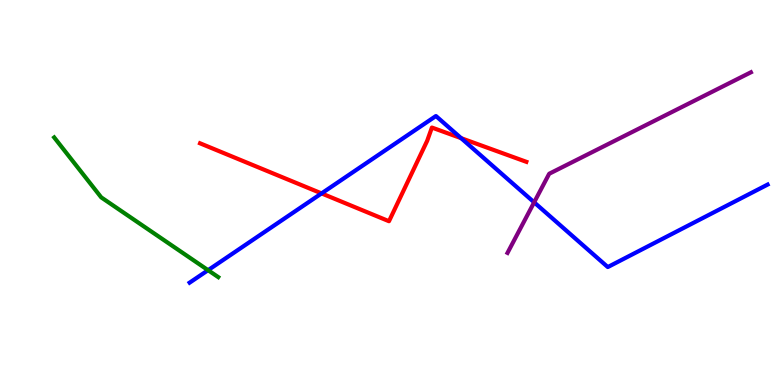[{'lines': ['blue', 'red'], 'intersections': [{'x': 4.15, 'y': 4.98}, {'x': 5.95, 'y': 6.41}]}, {'lines': ['green', 'red'], 'intersections': []}, {'lines': ['purple', 'red'], 'intersections': []}, {'lines': ['blue', 'green'], 'intersections': [{'x': 2.68, 'y': 2.98}]}, {'lines': ['blue', 'purple'], 'intersections': [{'x': 6.89, 'y': 4.74}]}, {'lines': ['green', 'purple'], 'intersections': []}]